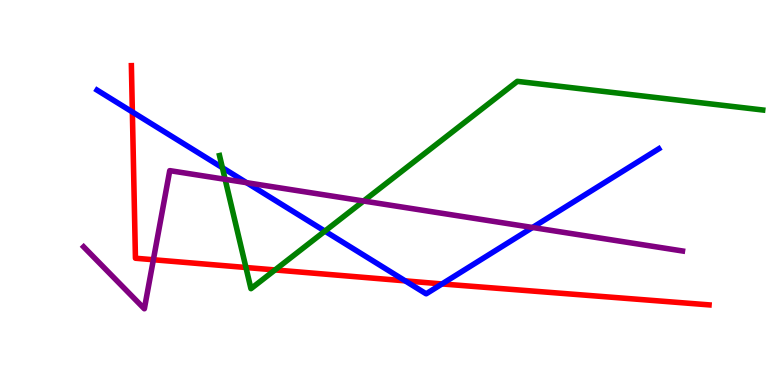[{'lines': ['blue', 'red'], 'intersections': [{'x': 1.71, 'y': 7.09}, {'x': 5.23, 'y': 2.7}, {'x': 5.7, 'y': 2.62}]}, {'lines': ['green', 'red'], 'intersections': [{'x': 3.17, 'y': 3.05}, {'x': 3.55, 'y': 2.99}]}, {'lines': ['purple', 'red'], 'intersections': [{'x': 1.98, 'y': 3.25}]}, {'lines': ['blue', 'green'], 'intersections': [{'x': 2.87, 'y': 5.64}, {'x': 4.19, 'y': 4.0}]}, {'lines': ['blue', 'purple'], 'intersections': [{'x': 3.18, 'y': 5.25}, {'x': 6.87, 'y': 4.09}]}, {'lines': ['green', 'purple'], 'intersections': [{'x': 2.9, 'y': 5.34}, {'x': 4.69, 'y': 4.78}]}]